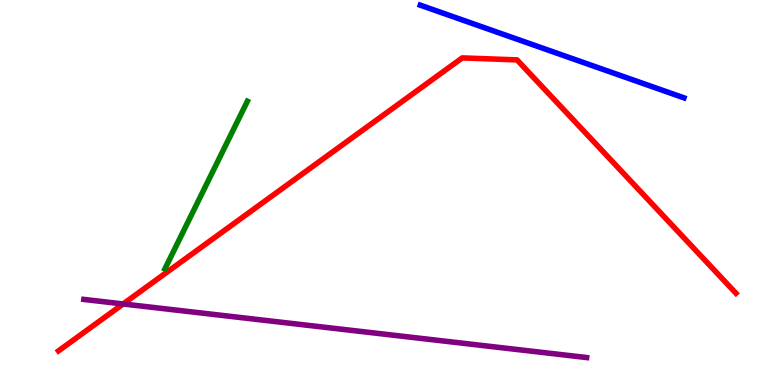[{'lines': ['blue', 'red'], 'intersections': []}, {'lines': ['green', 'red'], 'intersections': []}, {'lines': ['purple', 'red'], 'intersections': [{'x': 1.59, 'y': 2.1}]}, {'lines': ['blue', 'green'], 'intersections': []}, {'lines': ['blue', 'purple'], 'intersections': []}, {'lines': ['green', 'purple'], 'intersections': []}]